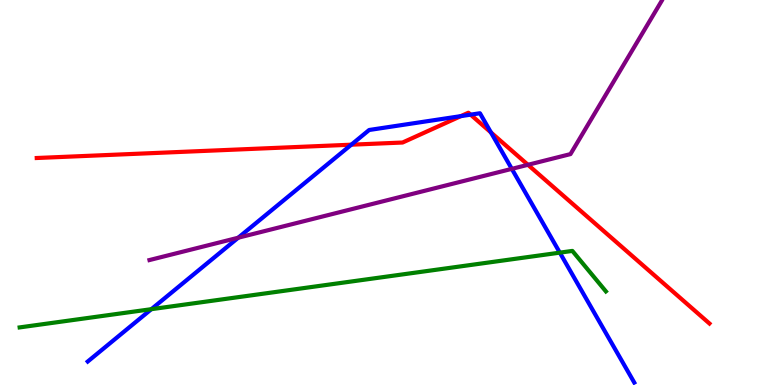[{'lines': ['blue', 'red'], 'intersections': [{'x': 4.53, 'y': 6.24}, {'x': 5.95, 'y': 6.98}, {'x': 6.07, 'y': 7.02}, {'x': 6.33, 'y': 6.56}]}, {'lines': ['green', 'red'], 'intersections': []}, {'lines': ['purple', 'red'], 'intersections': [{'x': 6.81, 'y': 5.72}]}, {'lines': ['blue', 'green'], 'intersections': [{'x': 1.95, 'y': 1.97}, {'x': 7.22, 'y': 3.44}]}, {'lines': ['blue', 'purple'], 'intersections': [{'x': 3.07, 'y': 3.83}, {'x': 6.6, 'y': 5.61}]}, {'lines': ['green', 'purple'], 'intersections': []}]